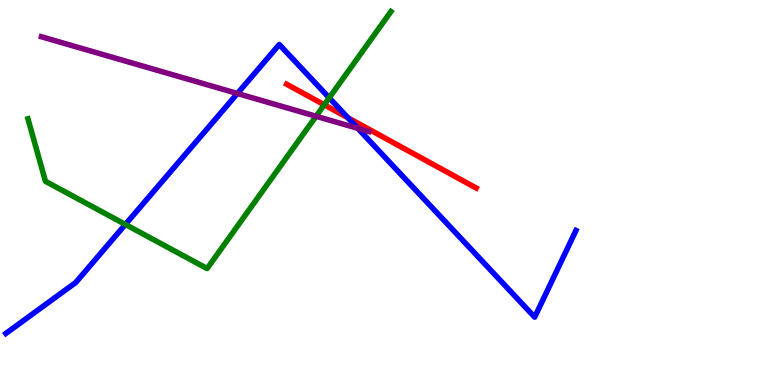[{'lines': ['blue', 'red'], 'intersections': [{'x': 4.49, 'y': 6.94}]}, {'lines': ['green', 'red'], 'intersections': [{'x': 4.18, 'y': 7.28}]}, {'lines': ['purple', 'red'], 'intersections': []}, {'lines': ['blue', 'green'], 'intersections': [{'x': 1.62, 'y': 4.17}, {'x': 4.25, 'y': 7.46}]}, {'lines': ['blue', 'purple'], 'intersections': [{'x': 3.06, 'y': 7.57}, {'x': 4.62, 'y': 6.67}]}, {'lines': ['green', 'purple'], 'intersections': [{'x': 4.08, 'y': 6.98}]}]